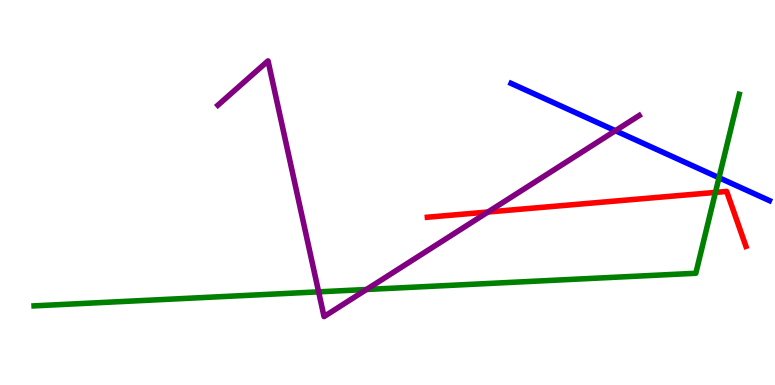[{'lines': ['blue', 'red'], 'intersections': []}, {'lines': ['green', 'red'], 'intersections': [{'x': 9.23, 'y': 5.0}]}, {'lines': ['purple', 'red'], 'intersections': [{'x': 6.3, 'y': 4.49}]}, {'lines': ['blue', 'green'], 'intersections': [{'x': 9.28, 'y': 5.38}]}, {'lines': ['blue', 'purple'], 'intersections': [{'x': 7.94, 'y': 6.6}]}, {'lines': ['green', 'purple'], 'intersections': [{'x': 4.11, 'y': 2.42}, {'x': 4.73, 'y': 2.48}]}]